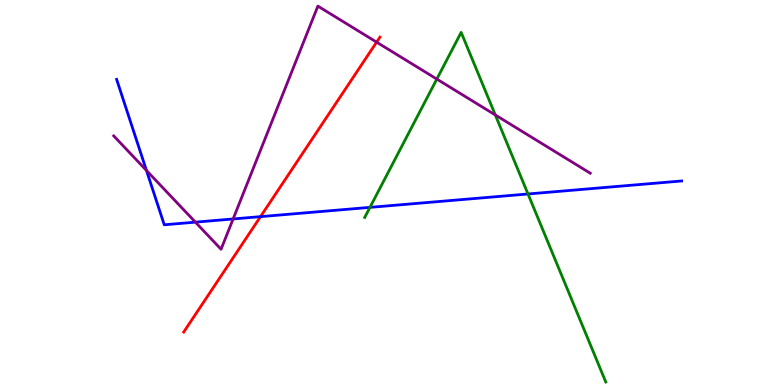[{'lines': ['blue', 'red'], 'intersections': [{'x': 3.36, 'y': 4.37}]}, {'lines': ['green', 'red'], 'intersections': []}, {'lines': ['purple', 'red'], 'intersections': [{'x': 4.86, 'y': 8.91}]}, {'lines': ['blue', 'green'], 'intersections': [{'x': 4.77, 'y': 4.61}, {'x': 6.81, 'y': 4.96}]}, {'lines': ['blue', 'purple'], 'intersections': [{'x': 1.89, 'y': 5.57}, {'x': 2.52, 'y': 4.23}, {'x': 3.01, 'y': 4.31}]}, {'lines': ['green', 'purple'], 'intersections': [{'x': 5.64, 'y': 7.95}, {'x': 6.39, 'y': 7.01}]}]